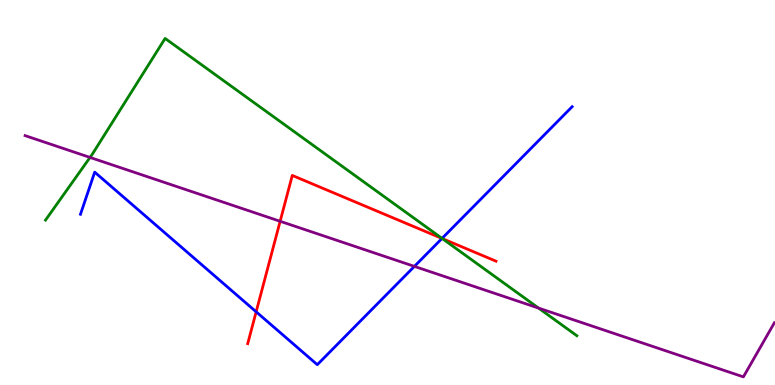[{'lines': ['blue', 'red'], 'intersections': [{'x': 3.31, 'y': 1.9}, {'x': 5.7, 'y': 3.81}]}, {'lines': ['green', 'red'], 'intersections': [{'x': 5.71, 'y': 3.8}]}, {'lines': ['purple', 'red'], 'intersections': [{'x': 3.61, 'y': 4.25}]}, {'lines': ['blue', 'green'], 'intersections': [{'x': 5.7, 'y': 3.81}]}, {'lines': ['blue', 'purple'], 'intersections': [{'x': 5.35, 'y': 3.08}]}, {'lines': ['green', 'purple'], 'intersections': [{'x': 1.16, 'y': 5.91}, {'x': 6.95, 'y': 2.0}]}]